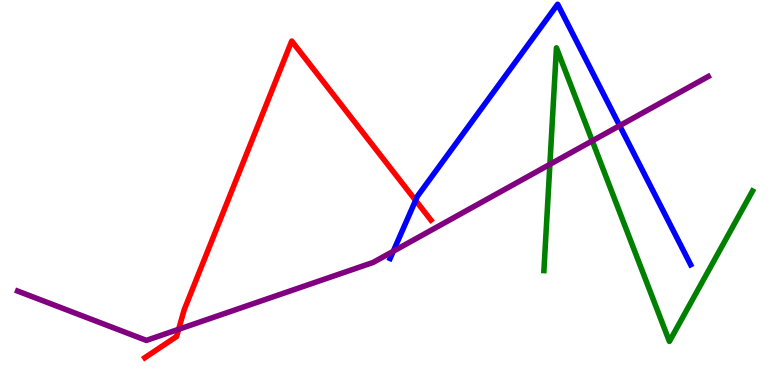[{'lines': ['blue', 'red'], 'intersections': [{'x': 5.36, 'y': 4.79}]}, {'lines': ['green', 'red'], 'intersections': []}, {'lines': ['purple', 'red'], 'intersections': [{'x': 2.3, 'y': 1.45}]}, {'lines': ['blue', 'green'], 'intersections': []}, {'lines': ['blue', 'purple'], 'intersections': [{'x': 5.07, 'y': 3.47}, {'x': 8.0, 'y': 6.74}]}, {'lines': ['green', 'purple'], 'intersections': [{'x': 7.1, 'y': 5.73}, {'x': 7.64, 'y': 6.34}]}]